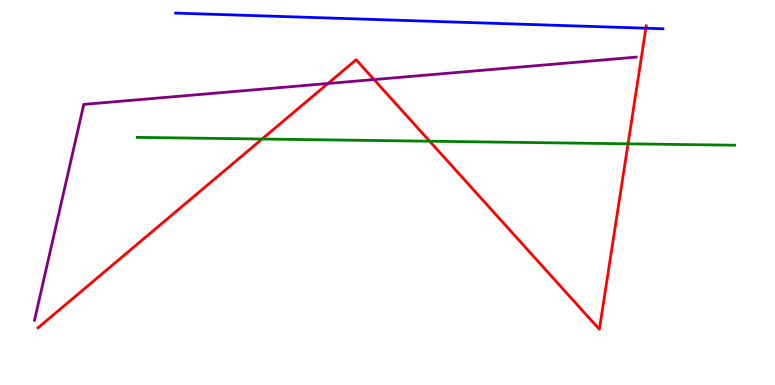[{'lines': ['blue', 'red'], 'intersections': [{'x': 8.33, 'y': 9.27}]}, {'lines': ['green', 'red'], 'intersections': [{'x': 3.38, 'y': 6.39}, {'x': 5.54, 'y': 6.33}, {'x': 8.1, 'y': 6.26}]}, {'lines': ['purple', 'red'], 'intersections': [{'x': 4.23, 'y': 7.83}, {'x': 4.83, 'y': 7.93}]}, {'lines': ['blue', 'green'], 'intersections': []}, {'lines': ['blue', 'purple'], 'intersections': []}, {'lines': ['green', 'purple'], 'intersections': []}]